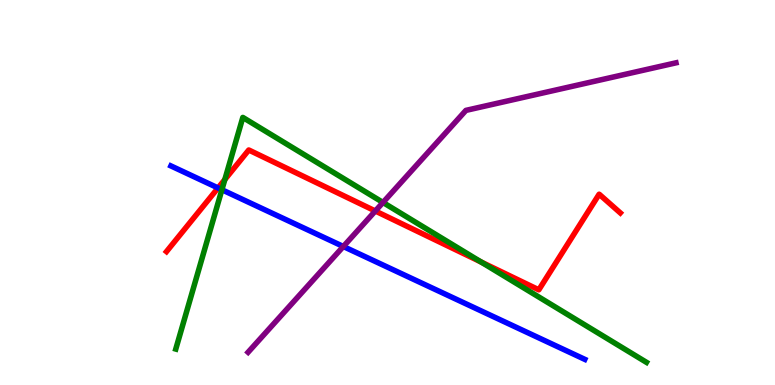[{'lines': ['blue', 'red'], 'intersections': [{'x': 2.81, 'y': 5.12}]}, {'lines': ['green', 'red'], 'intersections': [{'x': 2.9, 'y': 5.34}, {'x': 6.21, 'y': 3.19}]}, {'lines': ['purple', 'red'], 'intersections': [{'x': 4.84, 'y': 4.52}]}, {'lines': ['blue', 'green'], 'intersections': [{'x': 2.86, 'y': 5.07}]}, {'lines': ['blue', 'purple'], 'intersections': [{'x': 4.43, 'y': 3.6}]}, {'lines': ['green', 'purple'], 'intersections': [{'x': 4.94, 'y': 4.74}]}]